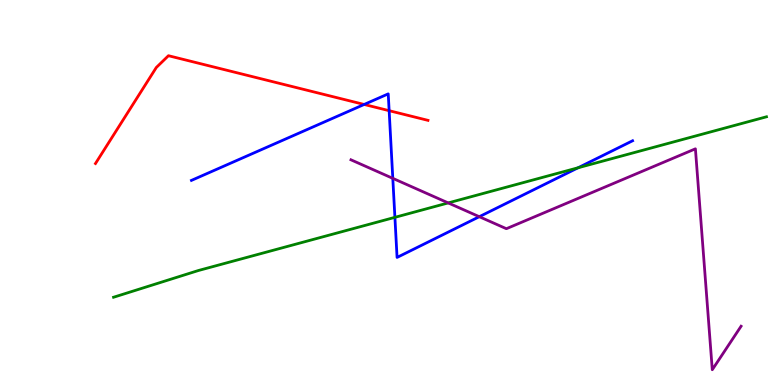[{'lines': ['blue', 'red'], 'intersections': [{'x': 4.7, 'y': 7.29}, {'x': 5.02, 'y': 7.13}]}, {'lines': ['green', 'red'], 'intersections': []}, {'lines': ['purple', 'red'], 'intersections': []}, {'lines': ['blue', 'green'], 'intersections': [{'x': 5.1, 'y': 4.35}, {'x': 7.46, 'y': 5.64}]}, {'lines': ['blue', 'purple'], 'intersections': [{'x': 5.07, 'y': 5.37}, {'x': 6.18, 'y': 4.37}]}, {'lines': ['green', 'purple'], 'intersections': [{'x': 5.78, 'y': 4.73}]}]